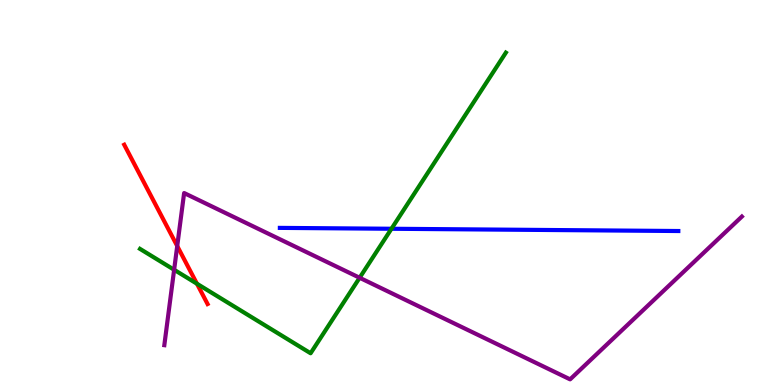[{'lines': ['blue', 'red'], 'intersections': []}, {'lines': ['green', 'red'], 'intersections': [{'x': 2.54, 'y': 2.63}]}, {'lines': ['purple', 'red'], 'intersections': [{'x': 2.29, 'y': 3.61}]}, {'lines': ['blue', 'green'], 'intersections': [{'x': 5.05, 'y': 4.06}]}, {'lines': ['blue', 'purple'], 'intersections': []}, {'lines': ['green', 'purple'], 'intersections': [{'x': 2.25, 'y': 2.99}, {'x': 4.64, 'y': 2.79}]}]